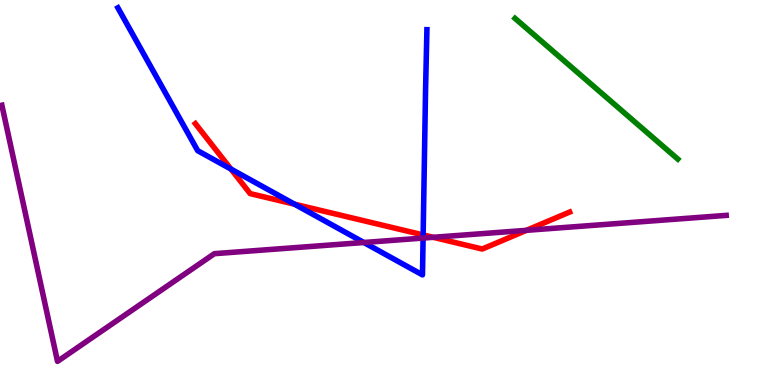[{'lines': ['blue', 'red'], 'intersections': [{'x': 2.98, 'y': 5.61}, {'x': 3.8, 'y': 4.7}, {'x': 5.46, 'y': 3.9}]}, {'lines': ['green', 'red'], 'intersections': []}, {'lines': ['purple', 'red'], 'intersections': [{'x': 5.59, 'y': 3.84}, {'x': 6.79, 'y': 4.02}]}, {'lines': ['blue', 'green'], 'intersections': []}, {'lines': ['blue', 'purple'], 'intersections': [{'x': 4.7, 'y': 3.7}, {'x': 5.46, 'y': 3.82}]}, {'lines': ['green', 'purple'], 'intersections': []}]